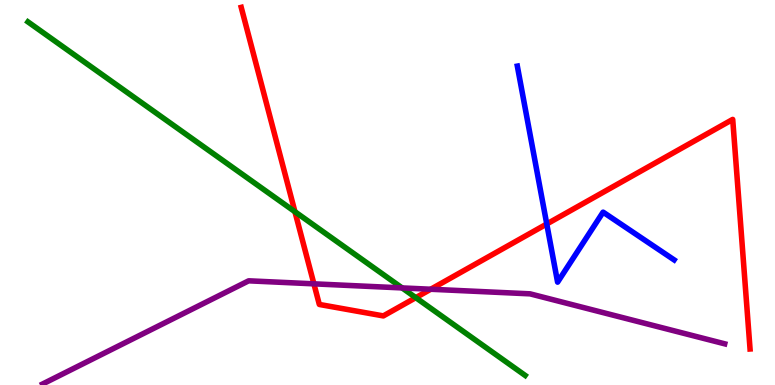[{'lines': ['blue', 'red'], 'intersections': [{'x': 7.05, 'y': 4.18}]}, {'lines': ['green', 'red'], 'intersections': [{'x': 3.81, 'y': 4.5}, {'x': 5.37, 'y': 2.27}]}, {'lines': ['purple', 'red'], 'intersections': [{'x': 4.05, 'y': 2.63}, {'x': 5.56, 'y': 2.49}]}, {'lines': ['blue', 'green'], 'intersections': []}, {'lines': ['blue', 'purple'], 'intersections': []}, {'lines': ['green', 'purple'], 'intersections': [{'x': 5.19, 'y': 2.52}]}]